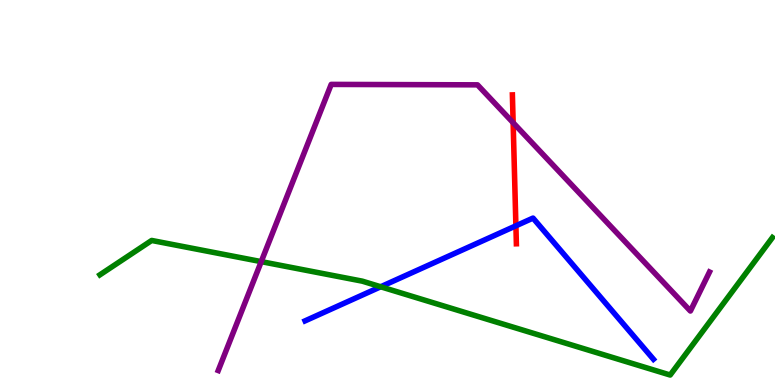[{'lines': ['blue', 'red'], 'intersections': [{'x': 6.66, 'y': 4.13}]}, {'lines': ['green', 'red'], 'intersections': []}, {'lines': ['purple', 'red'], 'intersections': [{'x': 6.62, 'y': 6.81}]}, {'lines': ['blue', 'green'], 'intersections': [{'x': 4.91, 'y': 2.55}]}, {'lines': ['blue', 'purple'], 'intersections': []}, {'lines': ['green', 'purple'], 'intersections': [{'x': 3.37, 'y': 3.2}]}]